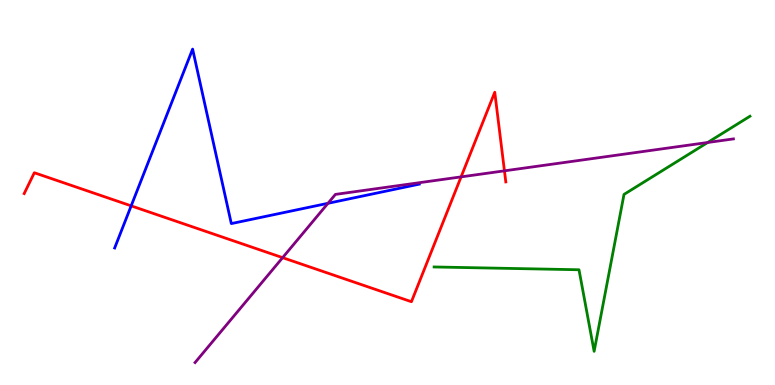[{'lines': ['blue', 'red'], 'intersections': [{'x': 1.69, 'y': 4.65}]}, {'lines': ['green', 'red'], 'intersections': []}, {'lines': ['purple', 'red'], 'intersections': [{'x': 3.65, 'y': 3.31}, {'x': 5.95, 'y': 5.41}, {'x': 6.51, 'y': 5.56}]}, {'lines': ['blue', 'green'], 'intersections': []}, {'lines': ['blue', 'purple'], 'intersections': [{'x': 4.23, 'y': 4.72}]}, {'lines': ['green', 'purple'], 'intersections': [{'x': 9.13, 'y': 6.3}]}]